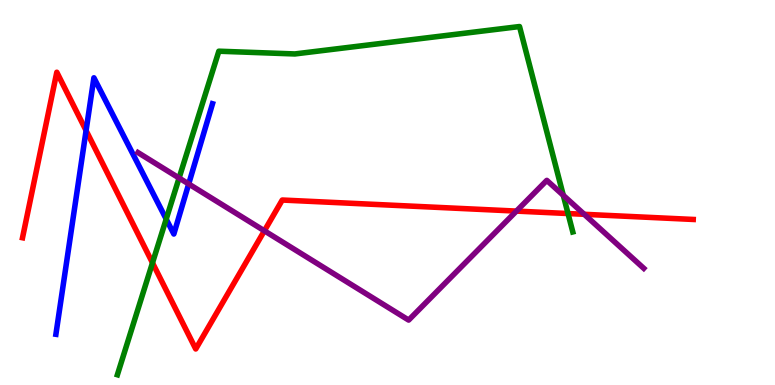[{'lines': ['blue', 'red'], 'intersections': [{'x': 1.11, 'y': 6.61}]}, {'lines': ['green', 'red'], 'intersections': [{'x': 1.97, 'y': 3.17}, {'x': 7.33, 'y': 4.45}]}, {'lines': ['purple', 'red'], 'intersections': [{'x': 3.41, 'y': 4.01}, {'x': 6.66, 'y': 4.52}, {'x': 7.54, 'y': 4.43}]}, {'lines': ['blue', 'green'], 'intersections': [{'x': 2.14, 'y': 4.31}]}, {'lines': ['blue', 'purple'], 'intersections': [{'x': 2.43, 'y': 5.22}]}, {'lines': ['green', 'purple'], 'intersections': [{'x': 2.31, 'y': 5.38}, {'x': 7.27, 'y': 4.93}]}]